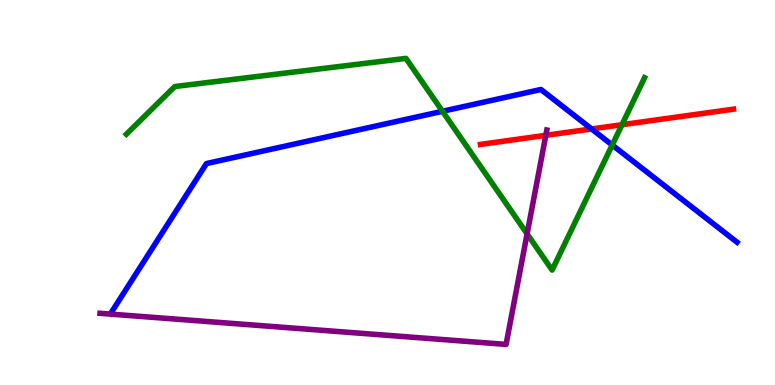[{'lines': ['blue', 'red'], 'intersections': [{'x': 7.63, 'y': 6.65}]}, {'lines': ['green', 'red'], 'intersections': [{'x': 8.03, 'y': 6.76}]}, {'lines': ['purple', 'red'], 'intersections': [{'x': 7.04, 'y': 6.49}]}, {'lines': ['blue', 'green'], 'intersections': [{'x': 5.71, 'y': 7.11}, {'x': 7.9, 'y': 6.23}]}, {'lines': ['blue', 'purple'], 'intersections': []}, {'lines': ['green', 'purple'], 'intersections': [{'x': 6.8, 'y': 3.93}]}]